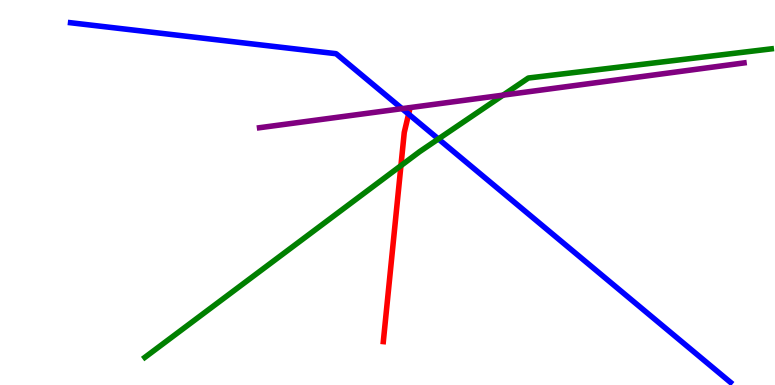[{'lines': ['blue', 'red'], 'intersections': [{'x': 5.27, 'y': 7.04}]}, {'lines': ['green', 'red'], 'intersections': [{'x': 5.17, 'y': 5.7}]}, {'lines': ['purple', 'red'], 'intersections': []}, {'lines': ['blue', 'green'], 'intersections': [{'x': 5.66, 'y': 6.39}]}, {'lines': ['blue', 'purple'], 'intersections': [{'x': 5.19, 'y': 7.18}]}, {'lines': ['green', 'purple'], 'intersections': [{'x': 6.49, 'y': 7.53}]}]